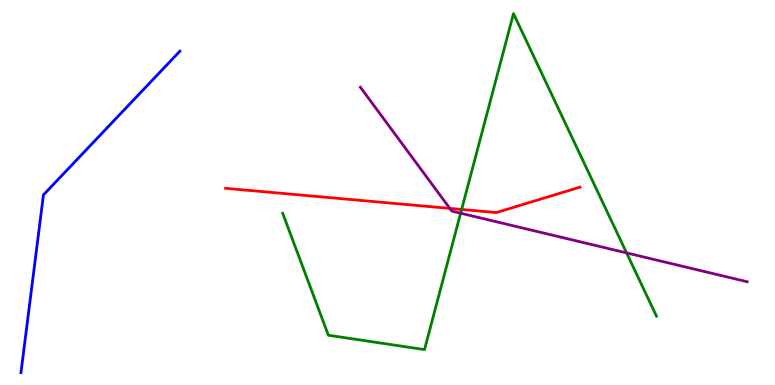[{'lines': ['blue', 'red'], 'intersections': []}, {'lines': ['green', 'red'], 'intersections': [{'x': 5.96, 'y': 4.56}]}, {'lines': ['purple', 'red'], 'intersections': [{'x': 5.8, 'y': 4.59}]}, {'lines': ['blue', 'green'], 'intersections': []}, {'lines': ['blue', 'purple'], 'intersections': []}, {'lines': ['green', 'purple'], 'intersections': [{'x': 5.94, 'y': 4.46}, {'x': 8.08, 'y': 3.43}]}]